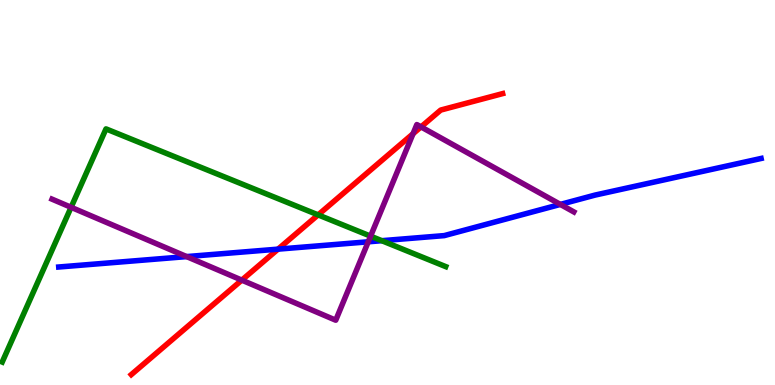[{'lines': ['blue', 'red'], 'intersections': [{'x': 3.59, 'y': 3.53}]}, {'lines': ['green', 'red'], 'intersections': [{'x': 4.1, 'y': 4.42}]}, {'lines': ['purple', 'red'], 'intersections': [{'x': 3.12, 'y': 2.72}, {'x': 5.33, 'y': 6.53}, {'x': 5.43, 'y': 6.7}]}, {'lines': ['blue', 'green'], 'intersections': [{'x': 4.93, 'y': 3.75}]}, {'lines': ['blue', 'purple'], 'intersections': [{'x': 2.41, 'y': 3.34}, {'x': 4.75, 'y': 3.72}, {'x': 7.23, 'y': 4.69}]}, {'lines': ['green', 'purple'], 'intersections': [{'x': 0.917, 'y': 4.62}, {'x': 4.78, 'y': 3.87}]}]